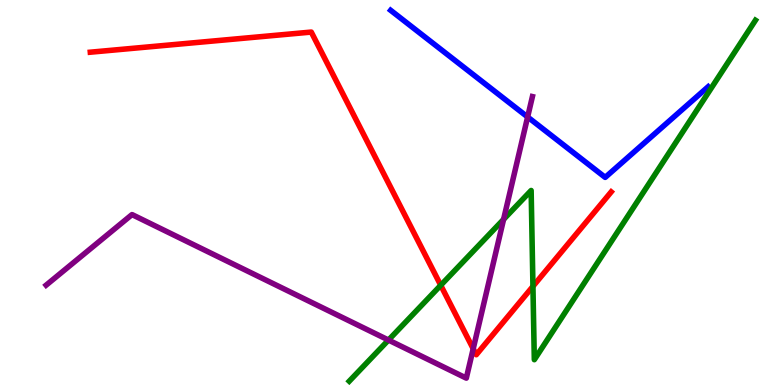[{'lines': ['blue', 'red'], 'intersections': []}, {'lines': ['green', 'red'], 'intersections': [{'x': 5.69, 'y': 2.59}, {'x': 6.88, 'y': 2.56}]}, {'lines': ['purple', 'red'], 'intersections': [{'x': 6.11, 'y': 0.941}]}, {'lines': ['blue', 'green'], 'intersections': []}, {'lines': ['blue', 'purple'], 'intersections': [{'x': 6.81, 'y': 6.96}]}, {'lines': ['green', 'purple'], 'intersections': [{'x': 5.01, 'y': 1.17}, {'x': 6.5, 'y': 4.3}]}]